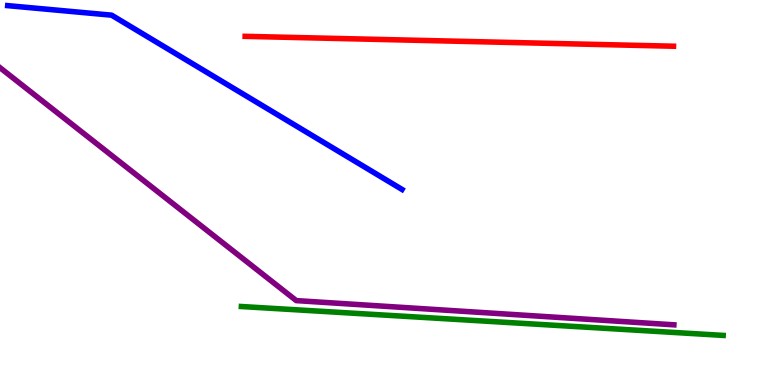[{'lines': ['blue', 'red'], 'intersections': []}, {'lines': ['green', 'red'], 'intersections': []}, {'lines': ['purple', 'red'], 'intersections': []}, {'lines': ['blue', 'green'], 'intersections': []}, {'lines': ['blue', 'purple'], 'intersections': []}, {'lines': ['green', 'purple'], 'intersections': []}]